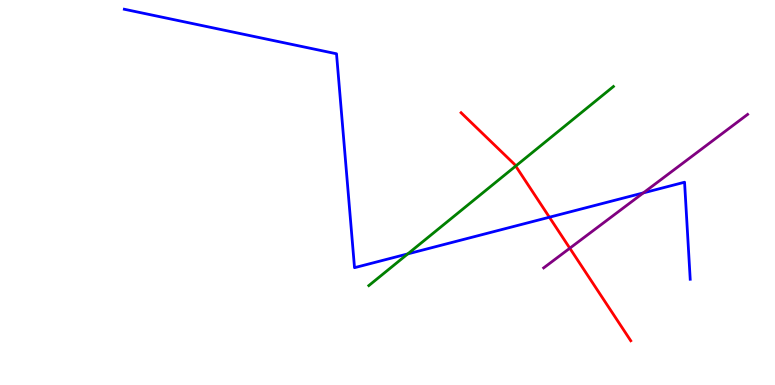[{'lines': ['blue', 'red'], 'intersections': [{'x': 7.09, 'y': 4.36}]}, {'lines': ['green', 'red'], 'intersections': [{'x': 6.65, 'y': 5.69}]}, {'lines': ['purple', 'red'], 'intersections': [{'x': 7.35, 'y': 3.55}]}, {'lines': ['blue', 'green'], 'intersections': [{'x': 5.26, 'y': 3.41}]}, {'lines': ['blue', 'purple'], 'intersections': [{'x': 8.3, 'y': 4.99}]}, {'lines': ['green', 'purple'], 'intersections': []}]